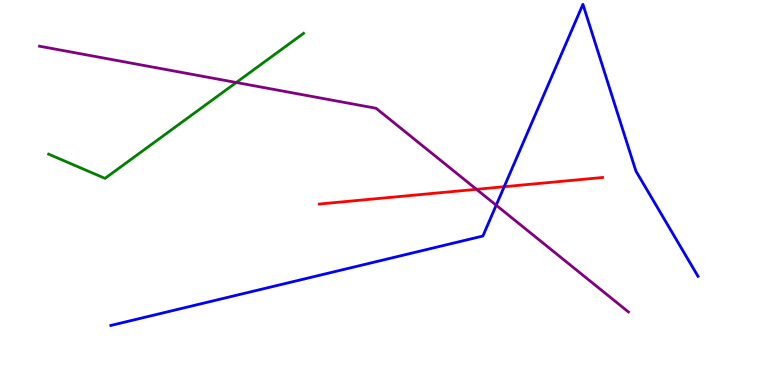[{'lines': ['blue', 'red'], 'intersections': [{'x': 6.51, 'y': 5.15}]}, {'lines': ['green', 'red'], 'intersections': []}, {'lines': ['purple', 'red'], 'intersections': [{'x': 6.15, 'y': 5.08}]}, {'lines': ['blue', 'green'], 'intersections': []}, {'lines': ['blue', 'purple'], 'intersections': [{'x': 6.4, 'y': 4.67}]}, {'lines': ['green', 'purple'], 'intersections': [{'x': 3.05, 'y': 7.86}]}]